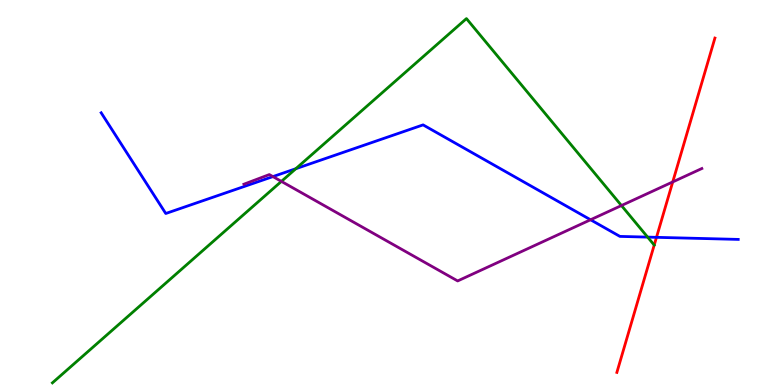[{'lines': ['blue', 'red'], 'intersections': [{'x': 8.47, 'y': 3.84}]}, {'lines': ['green', 'red'], 'intersections': []}, {'lines': ['purple', 'red'], 'intersections': [{'x': 8.68, 'y': 5.27}]}, {'lines': ['blue', 'green'], 'intersections': [{'x': 3.82, 'y': 5.62}, {'x': 8.36, 'y': 3.84}]}, {'lines': ['blue', 'purple'], 'intersections': [{'x': 3.52, 'y': 5.41}, {'x': 7.62, 'y': 4.29}]}, {'lines': ['green', 'purple'], 'intersections': [{'x': 3.63, 'y': 5.29}, {'x': 8.02, 'y': 4.66}]}]